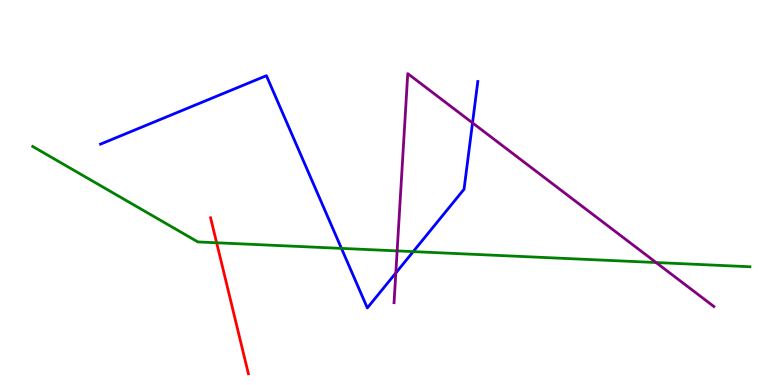[{'lines': ['blue', 'red'], 'intersections': []}, {'lines': ['green', 'red'], 'intersections': [{'x': 2.8, 'y': 3.69}]}, {'lines': ['purple', 'red'], 'intersections': []}, {'lines': ['blue', 'green'], 'intersections': [{'x': 4.41, 'y': 3.55}, {'x': 5.33, 'y': 3.46}]}, {'lines': ['blue', 'purple'], 'intersections': [{'x': 5.11, 'y': 2.91}, {'x': 6.1, 'y': 6.81}]}, {'lines': ['green', 'purple'], 'intersections': [{'x': 5.12, 'y': 3.48}, {'x': 8.47, 'y': 3.18}]}]